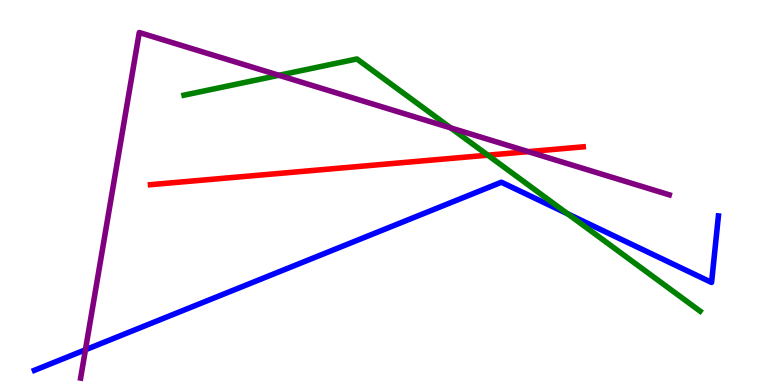[{'lines': ['blue', 'red'], 'intersections': []}, {'lines': ['green', 'red'], 'intersections': [{'x': 6.29, 'y': 5.97}]}, {'lines': ['purple', 'red'], 'intersections': [{'x': 6.82, 'y': 6.06}]}, {'lines': ['blue', 'green'], 'intersections': [{'x': 7.32, 'y': 4.45}]}, {'lines': ['blue', 'purple'], 'intersections': [{'x': 1.1, 'y': 0.915}]}, {'lines': ['green', 'purple'], 'intersections': [{'x': 3.6, 'y': 8.04}, {'x': 5.82, 'y': 6.68}]}]